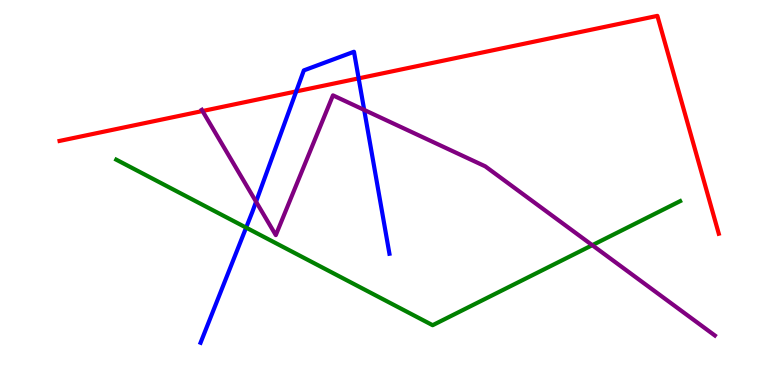[{'lines': ['blue', 'red'], 'intersections': [{'x': 3.82, 'y': 7.63}, {'x': 4.63, 'y': 7.96}]}, {'lines': ['green', 'red'], 'intersections': []}, {'lines': ['purple', 'red'], 'intersections': [{'x': 2.61, 'y': 7.12}]}, {'lines': ['blue', 'green'], 'intersections': [{'x': 3.18, 'y': 4.09}]}, {'lines': ['blue', 'purple'], 'intersections': [{'x': 3.3, 'y': 4.76}, {'x': 4.7, 'y': 7.14}]}, {'lines': ['green', 'purple'], 'intersections': [{'x': 7.64, 'y': 3.63}]}]